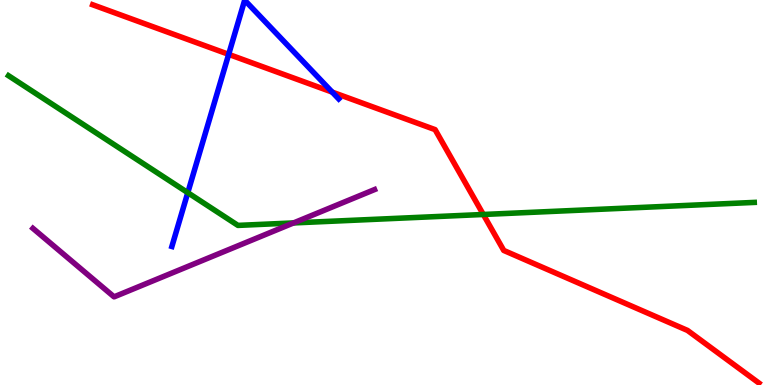[{'lines': ['blue', 'red'], 'intersections': [{'x': 2.95, 'y': 8.59}, {'x': 4.29, 'y': 7.61}]}, {'lines': ['green', 'red'], 'intersections': [{'x': 6.24, 'y': 4.43}]}, {'lines': ['purple', 'red'], 'intersections': []}, {'lines': ['blue', 'green'], 'intersections': [{'x': 2.42, 'y': 5.0}]}, {'lines': ['blue', 'purple'], 'intersections': []}, {'lines': ['green', 'purple'], 'intersections': [{'x': 3.79, 'y': 4.21}]}]